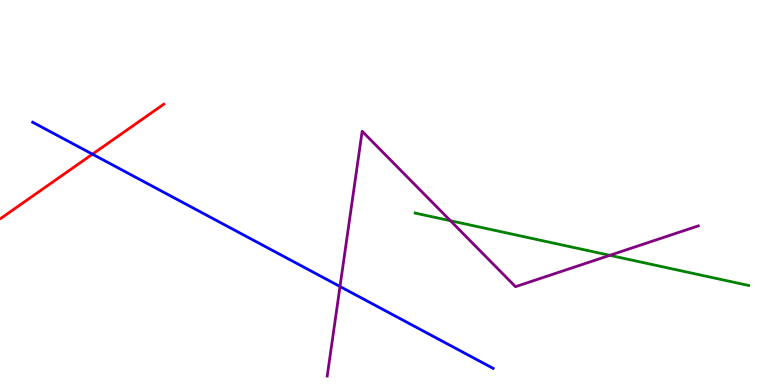[{'lines': ['blue', 'red'], 'intersections': [{'x': 1.19, 'y': 6.0}]}, {'lines': ['green', 'red'], 'intersections': []}, {'lines': ['purple', 'red'], 'intersections': []}, {'lines': ['blue', 'green'], 'intersections': []}, {'lines': ['blue', 'purple'], 'intersections': [{'x': 4.39, 'y': 2.56}]}, {'lines': ['green', 'purple'], 'intersections': [{'x': 5.81, 'y': 4.27}, {'x': 7.87, 'y': 3.37}]}]